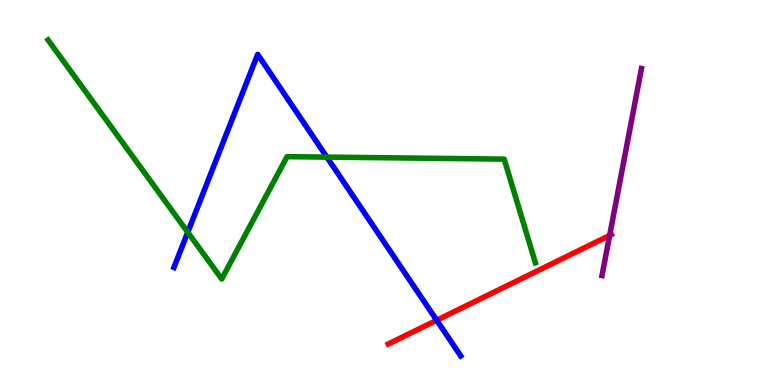[{'lines': ['blue', 'red'], 'intersections': [{'x': 5.64, 'y': 1.68}]}, {'lines': ['green', 'red'], 'intersections': []}, {'lines': ['purple', 'red'], 'intersections': [{'x': 7.87, 'y': 3.88}]}, {'lines': ['blue', 'green'], 'intersections': [{'x': 2.42, 'y': 3.97}, {'x': 4.22, 'y': 5.92}]}, {'lines': ['blue', 'purple'], 'intersections': []}, {'lines': ['green', 'purple'], 'intersections': []}]